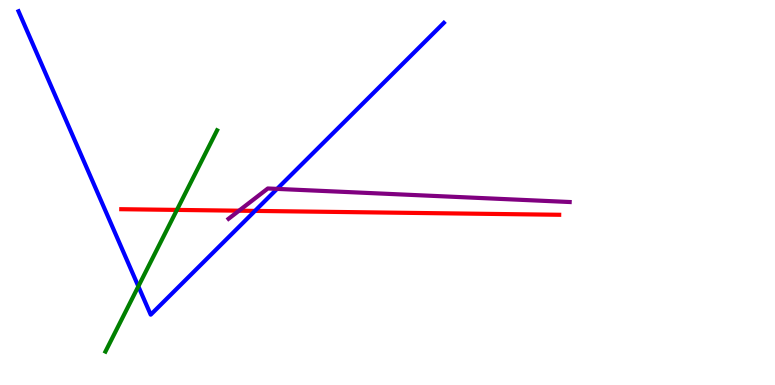[{'lines': ['blue', 'red'], 'intersections': [{'x': 3.29, 'y': 4.52}]}, {'lines': ['green', 'red'], 'intersections': [{'x': 2.28, 'y': 4.55}]}, {'lines': ['purple', 'red'], 'intersections': [{'x': 3.08, 'y': 4.53}]}, {'lines': ['blue', 'green'], 'intersections': [{'x': 1.79, 'y': 2.56}]}, {'lines': ['blue', 'purple'], 'intersections': [{'x': 3.58, 'y': 5.09}]}, {'lines': ['green', 'purple'], 'intersections': []}]